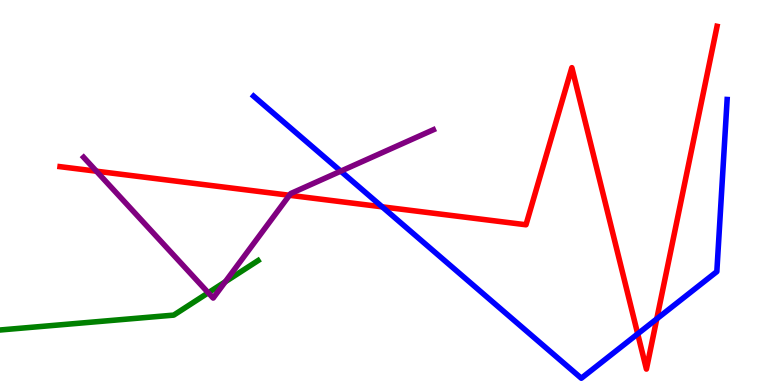[{'lines': ['blue', 'red'], 'intersections': [{'x': 4.93, 'y': 4.63}, {'x': 8.23, 'y': 1.33}, {'x': 8.47, 'y': 1.72}]}, {'lines': ['green', 'red'], 'intersections': []}, {'lines': ['purple', 'red'], 'intersections': [{'x': 1.24, 'y': 5.55}, {'x': 3.73, 'y': 4.93}]}, {'lines': ['blue', 'green'], 'intersections': []}, {'lines': ['blue', 'purple'], 'intersections': [{'x': 4.4, 'y': 5.55}]}, {'lines': ['green', 'purple'], 'intersections': [{'x': 2.69, 'y': 2.4}, {'x': 2.91, 'y': 2.68}]}]